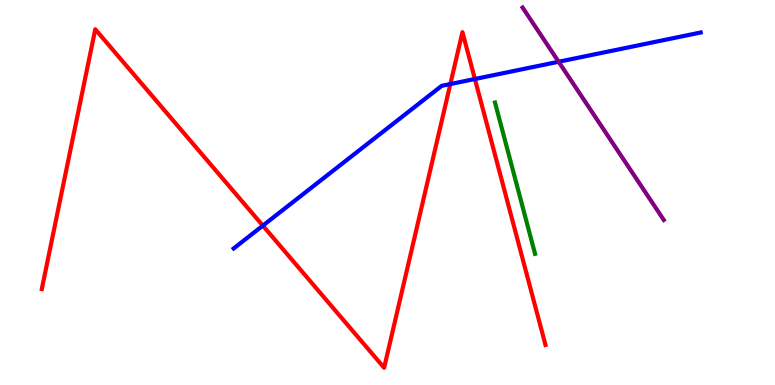[{'lines': ['blue', 'red'], 'intersections': [{'x': 3.39, 'y': 4.14}, {'x': 5.81, 'y': 7.82}, {'x': 6.13, 'y': 7.95}]}, {'lines': ['green', 'red'], 'intersections': []}, {'lines': ['purple', 'red'], 'intersections': []}, {'lines': ['blue', 'green'], 'intersections': []}, {'lines': ['blue', 'purple'], 'intersections': [{'x': 7.21, 'y': 8.4}]}, {'lines': ['green', 'purple'], 'intersections': []}]